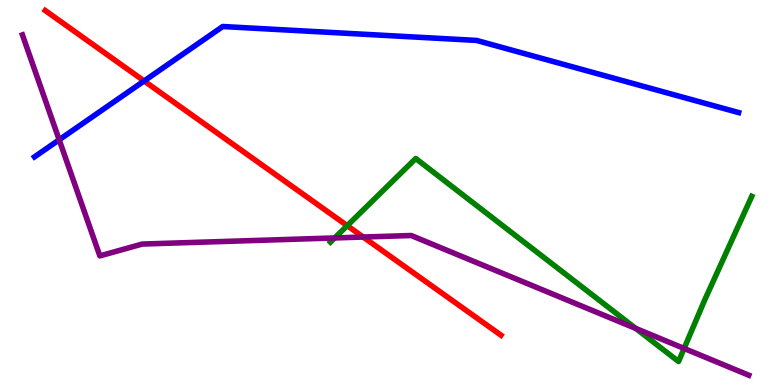[{'lines': ['blue', 'red'], 'intersections': [{'x': 1.86, 'y': 7.9}]}, {'lines': ['green', 'red'], 'intersections': [{'x': 4.48, 'y': 4.14}]}, {'lines': ['purple', 'red'], 'intersections': [{'x': 4.69, 'y': 3.84}]}, {'lines': ['blue', 'green'], 'intersections': []}, {'lines': ['blue', 'purple'], 'intersections': [{'x': 0.764, 'y': 6.37}]}, {'lines': ['green', 'purple'], 'intersections': [{'x': 4.32, 'y': 3.82}, {'x': 8.2, 'y': 1.47}, {'x': 8.83, 'y': 0.95}]}]